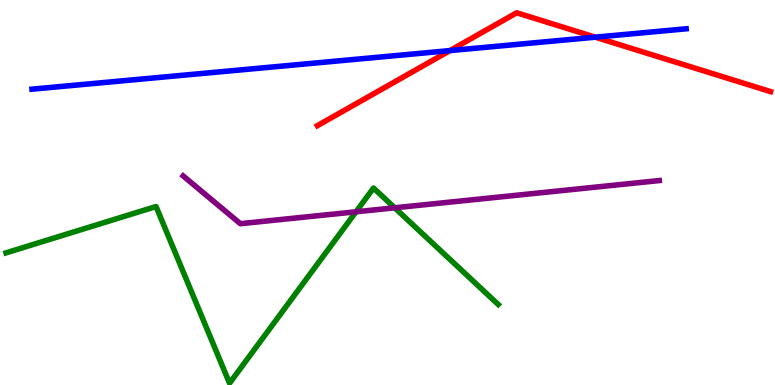[{'lines': ['blue', 'red'], 'intersections': [{'x': 5.81, 'y': 8.69}, {'x': 7.68, 'y': 9.03}]}, {'lines': ['green', 'red'], 'intersections': []}, {'lines': ['purple', 'red'], 'intersections': []}, {'lines': ['blue', 'green'], 'intersections': []}, {'lines': ['blue', 'purple'], 'intersections': []}, {'lines': ['green', 'purple'], 'intersections': [{'x': 4.59, 'y': 4.5}, {'x': 5.09, 'y': 4.6}]}]